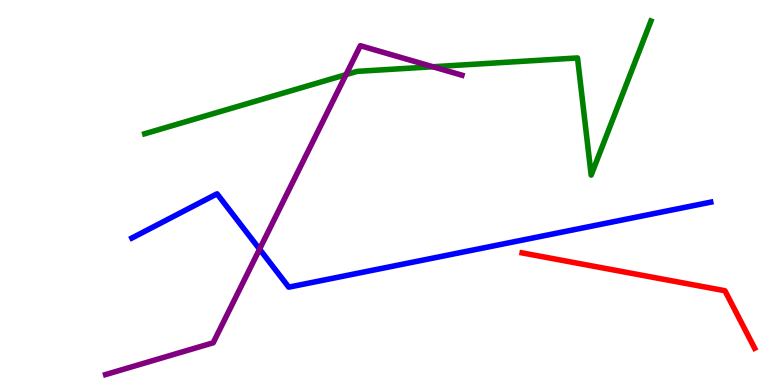[{'lines': ['blue', 'red'], 'intersections': []}, {'lines': ['green', 'red'], 'intersections': []}, {'lines': ['purple', 'red'], 'intersections': []}, {'lines': ['blue', 'green'], 'intersections': []}, {'lines': ['blue', 'purple'], 'intersections': [{'x': 3.35, 'y': 3.53}]}, {'lines': ['green', 'purple'], 'intersections': [{'x': 4.46, 'y': 8.06}, {'x': 5.59, 'y': 8.27}]}]